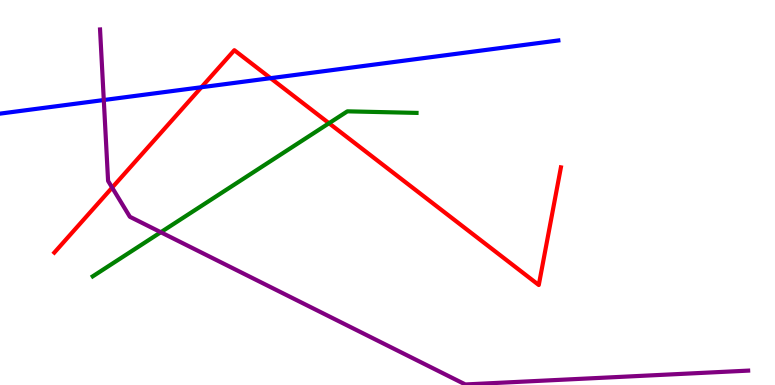[{'lines': ['blue', 'red'], 'intersections': [{'x': 2.6, 'y': 7.73}, {'x': 3.49, 'y': 7.97}]}, {'lines': ['green', 'red'], 'intersections': [{'x': 4.25, 'y': 6.8}]}, {'lines': ['purple', 'red'], 'intersections': [{'x': 1.45, 'y': 5.13}]}, {'lines': ['blue', 'green'], 'intersections': []}, {'lines': ['blue', 'purple'], 'intersections': [{'x': 1.34, 'y': 7.4}]}, {'lines': ['green', 'purple'], 'intersections': [{'x': 2.07, 'y': 3.97}]}]